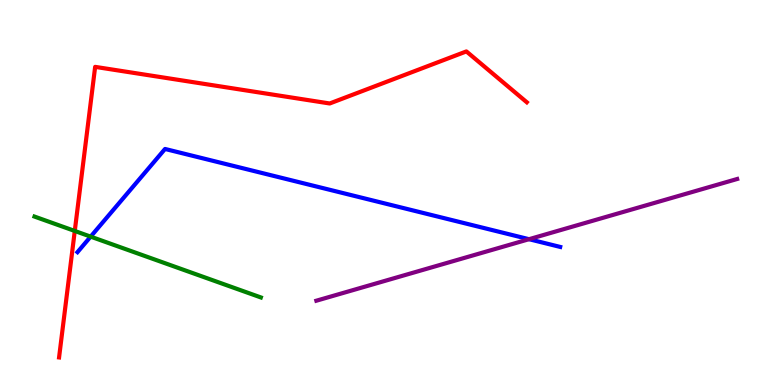[{'lines': ['blue', 'red'], 'intersections': []}, {'lines': ['green', 'red'], 'intersections': [{'x': 0.965, 'y': 4.0}]}, {'lines': ['purple', 'red'], 'intersections': []}, {'lines': ['blue', 'green'], 'intersections': [{'x': 1.17, 'y': 3.85}]}, {'lines': ['blue', 'purple'], 'intersections': [{'x': 6.83, 'y': 3.79}]}, {'lines': ['green', 'purple'], 'intersections': []}]